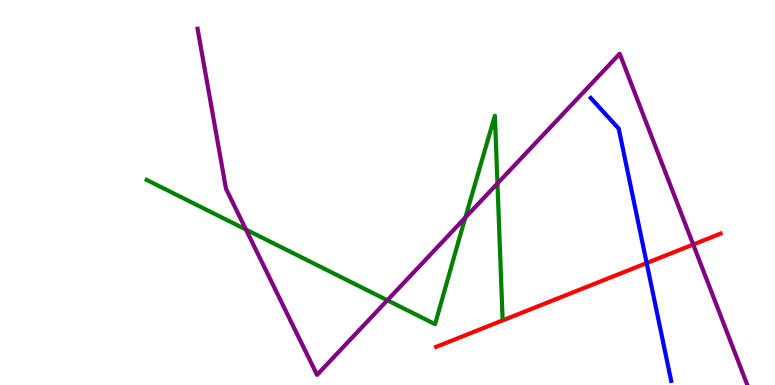[{'lines': ['blue', 'red'], 'intersections': [{'x': 8.34, 'y': 3.17}]}, {'lines': ['green', 'red'], 'intersections': []}, {'lines': ['purple', 'red'], 'intersections': [{'x': 8.94, 'y': 3.65}]}, {'lines': ['blue', 'green'], 'intersections': []}, {'lines': ['blue', 'purple'], 'intersections': []}, {'lines': ['green', 'purple'], 'intersections': [{'x': 3.17, 'y': 4.04}, {'x': 5.0, 'y': 2.2}, {'x': 6.0, 'y': 4.35}, {'x': 6.42, 'y': 5.23}]}]